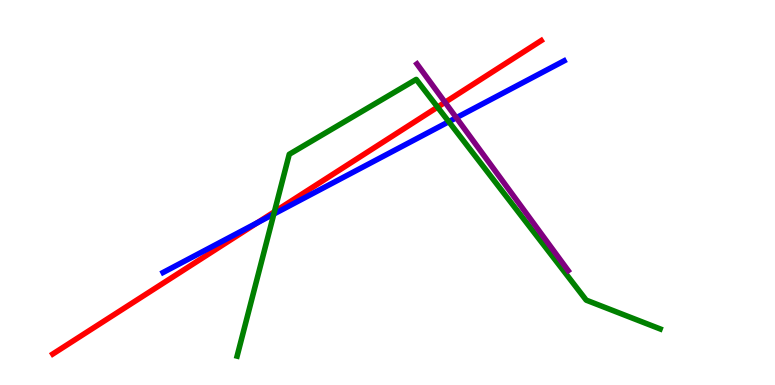[{'lines': ['blue', 'red'], 'intersections': [{'x': 3.32, 'y': 4.22}]}, {'lines': ['green', 'red'], 'intersections': [{'x': 3.54, 'y': 4.5}, {'x': 5.65, 'y': 7.22}]}, {'lines': ['purple', 'red'], 'intersections': [{'x': 5.74, 'y': 7.34}]}, {'lines': ['blue', 'green'], 'intersections': [{'x': 3.53, 'y': 4.44}, {'x': 5.79, 'y': 6.84}]}, {'lines': ['blue', 'purple'], 'intersections': [{'x': 5.89, 'y': 6.94}]}, {'lines': ['green', 'purple'], 'intersections': []}]